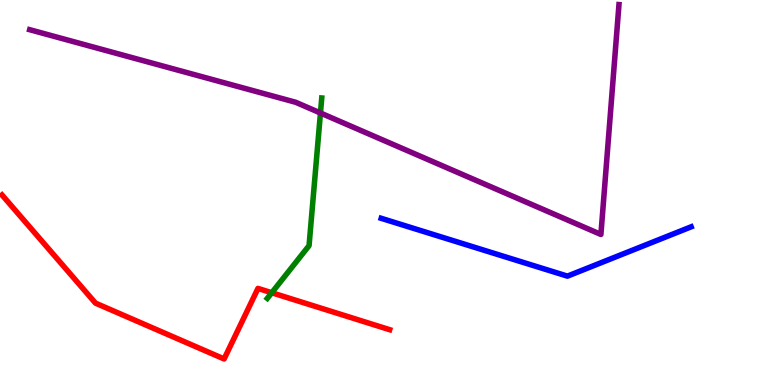[{'lines': ['blue', 'red'], 'intersections': []}, {'lines': ['green', 'red'], 'intersections': [{'x': 3.51, 'y': 2.4}]}, {'lines': ['purple', 'red'], 'intersections': []}, {'lines': ['blue', 'green'], 'intersections': []}, {'lines': ['blue', 'purple'], 'intersections': []}, {'lines': ['green', 'purple'], 'intersections': [{'x': 4.13, 'y': 7.06}]}]